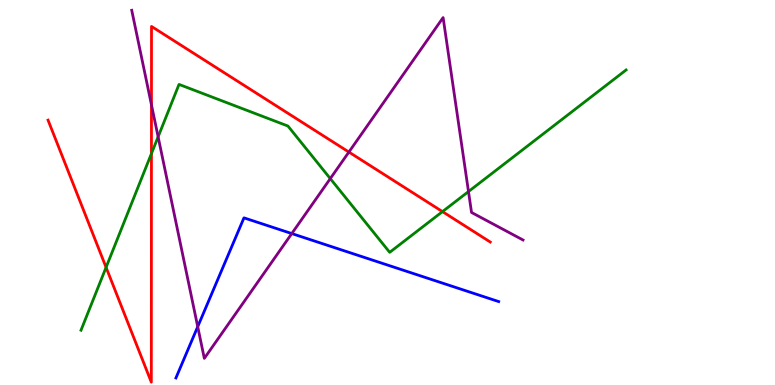[{'lines': ['blue', 'red'], 'intersections': []}, {'lines': ['green', 'red'], 'intersections': [{'x': 1.37, 'y': 3.06}, {'x': 1.95, 'y': 6.01}, {'x': 5.71, 'y': 4.5}]}, {'lines': ['purple', 'red'], 'intersections': [{'x': 1.95, 'y': 7.28}, {'x': 4.5, 'y': 6.05}]}, {'lines': ['blue', 'green'], 'intersections': []}, {'lines': ['blue', 'purple'], 'intersections': [{'x': 2.55, 'y': 1.51}, {'x': 3.76, 'y': 3.93}]}, {'lines': ['green', 'purple'], 'intersections': [{'x': 2.04, 'y': 6.45}, {'x': 4.26, 'y': 5.36}, {'x': 6.04, 'y': 5.02}]}]